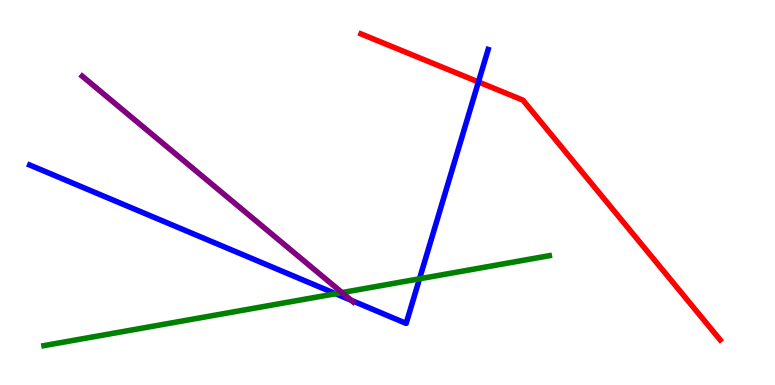[{'lines': ['blue', 'red'], 'intersections': [{'x': 6.17, 'y': 7.87}]}, {'lines': ['green', 'red'], 'intersections': []}, {'lines': ['purple', 'red'], 'intersections': []}, {'lines': ['blue', 'green'], 'intersections': [{'x': 4.33, 'y': 2.37}, {'x': 5.41, 'y': 2.76}]}, {'lines': ['blue', 'purple'], 'intersections': [{'x': 4.53, 'y': 2.2}]}, {'lines': ['green', 'purple'], 'intersections': [{'x': 4.41, 'y': 2.4}]}]